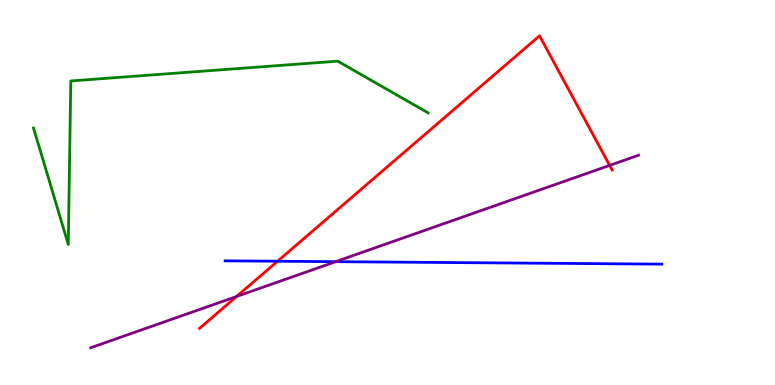[{'lines': ['blue', 'red'], 'intersections': [{'x': 3.58, 'y': 3.21}]}, {'lines': ['green', 'red'], 'intersections': []}, {'lines': ['purple', 'red'], 'intersections': [{'x': 3.05, 'y': 2.3}, {'x': 7.87, 'y': 5.7}]}, {'lines': ['blue', 'green'], 'intersections': []}, {'lines': ['blue', 'purple'], 'intersections': [{'x': 4.33, 'y': 3.2}]}, {'lines': ['green', 'purple'], 'intersections': []}]